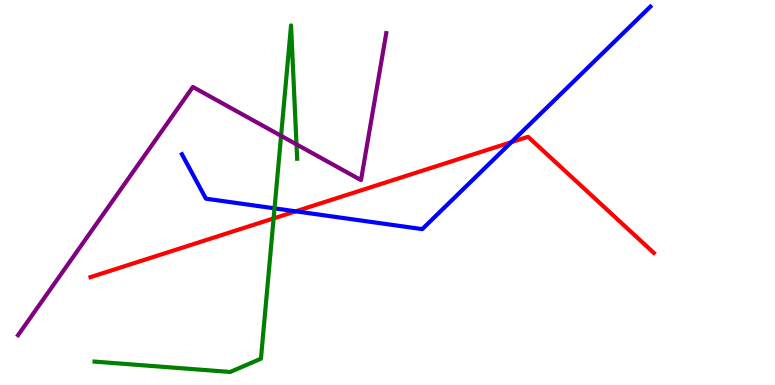[{'lines': ['blue', 'red'], 'intersections': [{'x': 3.82, 'y': 4.51}, {'x': 6.6, 'y': 6.31}]}, {'lines': ['green', 'red'], 'intersections': [{'x': 3.53, 'y': 4.33}]}, {'lines': ['purple', 'red'], 'intersections': []}, {'lines': ['blue', 'green'], 'intersections': [{'x': 3.54, 'y': 4.59}]}, {'lines': ['blue', 'purple'], 'intersections': []}, {'lines': ['green', 'purple'], 'intersections': [{'x': 3.63, 'y': 6.47}, {'x': 3.83, 'y': 6.25}]}]